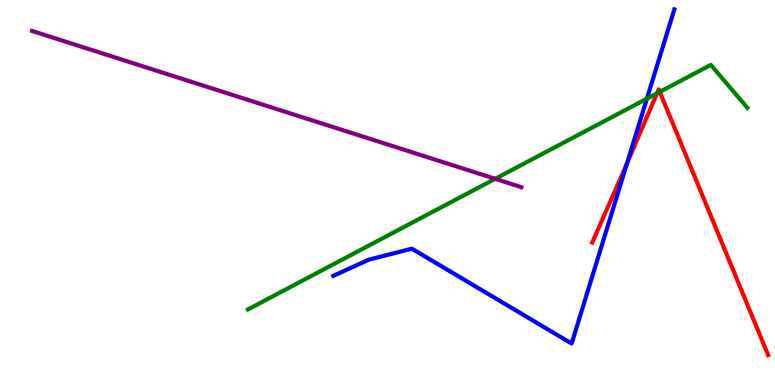[{'lines': ['blue', 'red'], 'intersections': [{'x': 8.09, 'y': 5.76}]}, {'lines': ['green', 'red'], 'intersections': [{'x': 8.48, 'y': 7.58}, {'x': 8.51, 'y': 7.61}]}, {'lines': ['purple', 'red'], 'intersections': []}, {'lines': ['blue', 'green'], 'intersections': [{'x': 8.35, 'y': 7.44}]}, {'lines': ['blue', 'purple'], 'intersections': []}, {'lines': ['green', 'purple'], 'intersections': [{'x': 6.39, 'y': 5.36}]}]